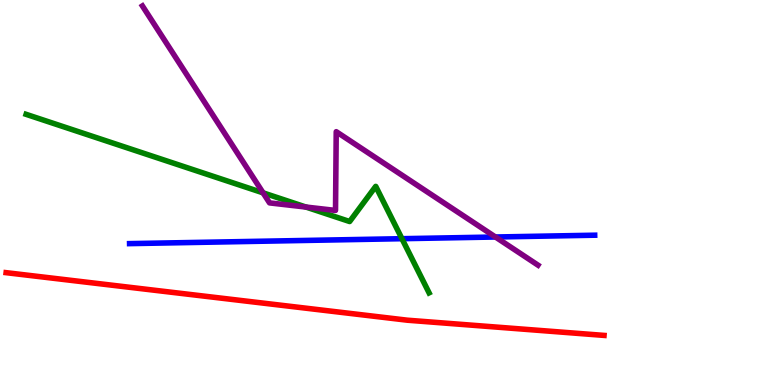[{'lines': ['blue', 'red'], 'intersections': []}, {'lines': ['green', 'red'], 'intersections': []}, {'lines': ['purple', 'red'], 'intersections': []}, {'lines': ['blue', 'green'], 'intersections': [{'x': 5.19, 'y': 3.8}]}, {'lines': ['blue', 'purple'], 'intersections': [{'x': 6.39, 'y': 3.84}]}, {'lines': ['green', 'purple'], 'intersections': [{'x': 3.39, 'y': 4.99}, {'x': 3.95, 'y': 4.62}]}]